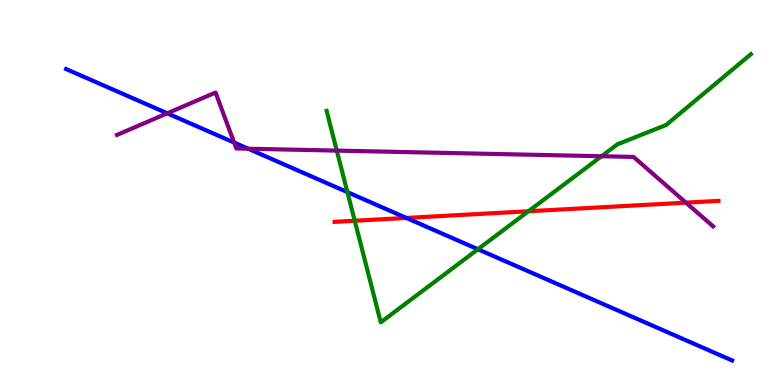[{'lines': ['blue', 'red'], 'intersections': [{'x': 5.24, 'y': 4.34}]}, {'lines': ['green', 'red'], 'intersections': [{'x': 4.58, 'y': 4.27}, {'x': 6.82, 'y': 4.51}]}, {'lines': ['purple', 'red'], 'intersections': [{'x': 8.85, 'y': 4.74}]}, {'lines': ['blue', 'green'], 'intersections': [{'x': 4.48, 'y': 5.01}, {'x': 6.17, 'y': 3.53}]}, {'lines': ['blue', 'purple'], 'intersections': [{'x': 2.16, 'y': 7.06}, {'x': 3.02, 'y': 6.3}, {'x': 3.2, 'y': 6.14}]}, {'lines': ['green', 'purple'], 'intersections': [{'x': 4.35, 'y': 6.09}, {'x': 7.76, 'y': 5.94}]}]